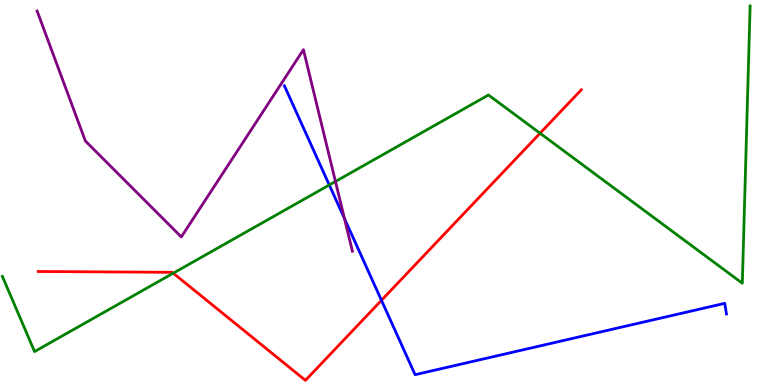[{'lines': ['blue', 'red'], 'intersections': [{'x': 4.92, 'y': 2.2}]}, {'lines': ['green', 'red'], 'intersections': [{'x': 2.24, 'y': 2.9}, {'x': 6.97, 'y': 6.54}]}, {'lines': ['purple', 'red'], 'intersections': []}, {'lines': ['blue', 'green'], 'intersections': [{'x': 4.25, 'y': 5.2}]}, {'lines': ['blue', 'purple'], 'intersections': [{'x': 4.44, 'y': 4.32}]}, {'lines': ['green', 'purple'], 'intersections': [{'x': 4.33, 'y': 5.29}]}]